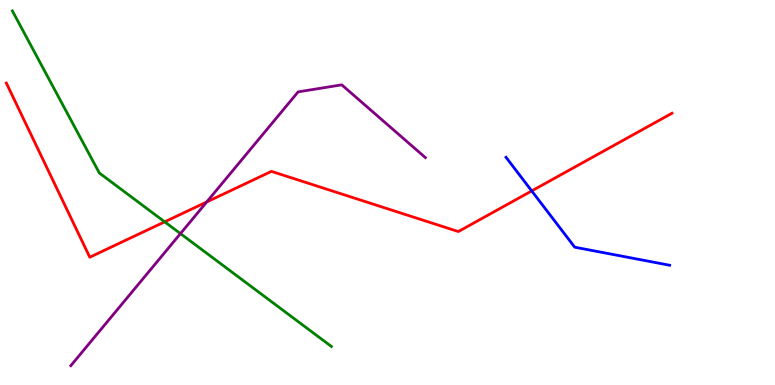[{'lines': ['blue', 'red'], 'intersections': [{'x': 6.86, 'y': 5.04}]}, {'lines': ['green', 'red'], 'intersections': [{'x': 2.12, 'y': 4.24}]}, {'lines': ['purple', 'red'], 'intersections': [{'x': 2.67, 'y': 4.75}]}, {'lines': ['blue', 'green'], 'intersections': []}, {'lines': ['blue', 'purple'], 'intersections': []}, {'lines': ['green', 'purple'], 'intersections': [{'x': 2.33, 'y': 3.93}]}]